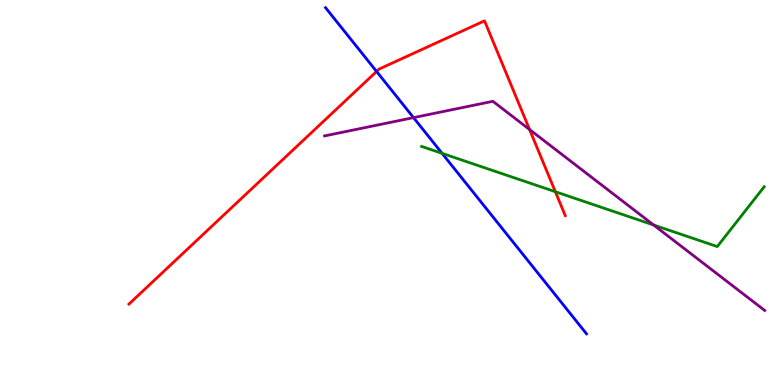[{'lines': ['blue', 'red'], 'intersections': [{'x': 4.86, 'y': 8.14}]}, {'lines': ['green', 'red'], 'intersections': [{'x': 7.17, 'y': 5.02}]}, {'lines': ['purple', 'red'], 'intersections': [{'x': 6.83, 'y': 6.64}]}, {'lines': ['blue', 'green'], 'intersections': [{'x': 5.7, 'y': 6.02}]}, {'lines': ['blue', 'purple'], 'intersections': [{'x': 5.34, 'y': 6.94}]}, {'lines': ['green', 'purple'], 'intersections': [{'x': 8.43, 'y': 4.16}]}]